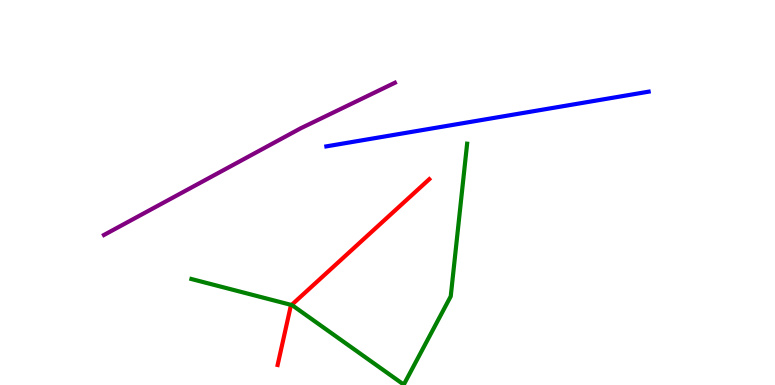[{'lines': ['blue', 'red'], 'intersections': []}, {'lines': ['green', 'red'], 'intersections': [{'x': 3.76, 'y': 2.08}]}, {'lines': ['purple', 'red'], 'intersections': []}, {'lines': ['blue', 'green'], 'intersections': []}, {'lines': ['blue', 'purple'], 'intersections': []}, {'lines': ['green', 'purple'], 'intersections': []}]